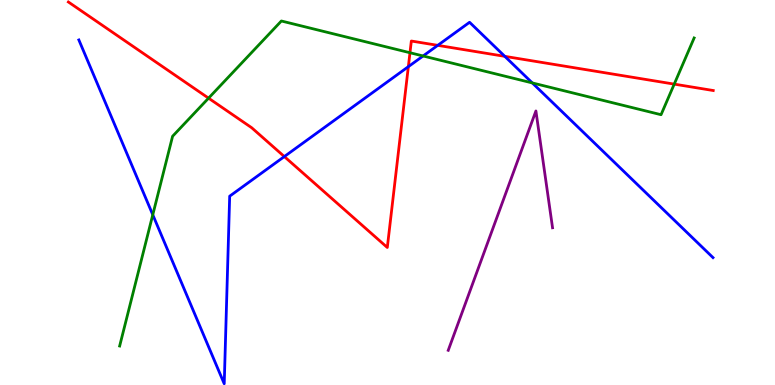[{'lines': ['blue', 'red'], 'intersections': [{'x': 3.67, 'y': 5.93}, {'x': 5.27, 'y': 8.27}, {'x': 5.65, 'y': 8.82}, {'x': 6.51, 'y': 8.54}]}, {'lines': ['green', 'red'], 'intersections': [{'x': 2.69, 'y': 7.45}, {'x': 5.29, 'y': 8.63}, {'x': 8.7, 'y': 7.81}]}, {'lines': ['purple', 'red'], 'intersections': []}, {'lines': ['blue', 'green'], 'intersections': [{'x': 1.97, 'y': 4.42}, {'x': 5.46, 'y': 8.55}, {'x': 6.87, 'y': 7.85}]}, {'lines': ['blue', 'purple'], 'intersections': []}, {'lines': ['green', 'purple'], 'intersections': []}]